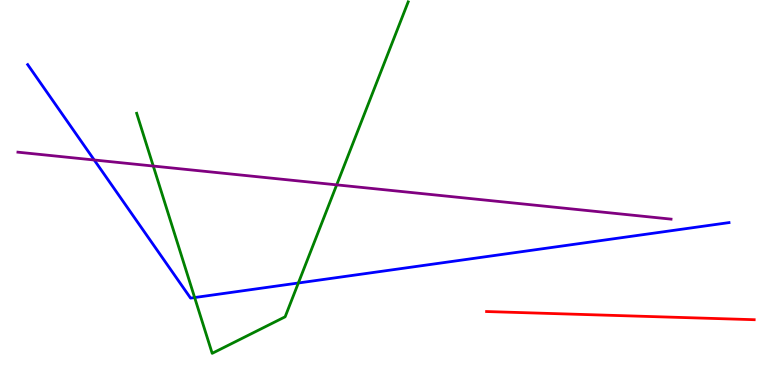[{'lines': ['blue', 'red'], 'intersections': []}, {'lines': ['green', 'red'], 'intersections': []}, {'lines': ['purple', 'red'], 'intersections': []}, {'lines': ['blue', 'green'], 'intersections': [{'x': 2.51, 'y': 2.27}, {'x': 3.85, 'y': 2.65}]}, {'lines': ['blue', 'purple'], 'intersections': [{'x': 1.22, 'y': 5.84}]}, {'lines': ['green', 'purple'], 'intersections': [{'x': 1.98, 'y': 5.69}, {'x': 4.34, 'y': 5.2}]}]